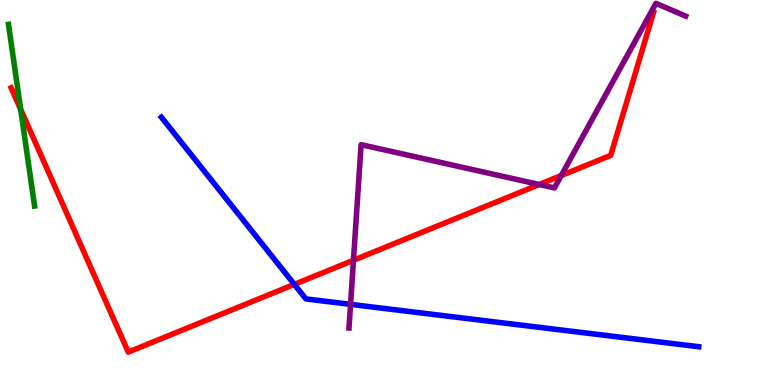[{'lines': ['blue', 'red'], 'intersections': [{'x': 3.8, 'y': 2.61}]}, {'lines': ['green', 'red'], 'intersections': [{'x': 0.267, 'y': 7.16}]}, {'lines': ['purple', 'red'], 'intersections': [{'x': 4.56, 'y': 3.24}, {'x': 6.96, 'y': 5.21}, {'x': 7.24, 'y': 5.44}]}, {'lines': ['blue', 'green'], 'intersections': []}, {'lines': ['blue', 'purple'], 'intersections': [{'x': 4.52, 'y': 2.09}]}, {'lines': ['green', 'purple'], 'intersections': []}]